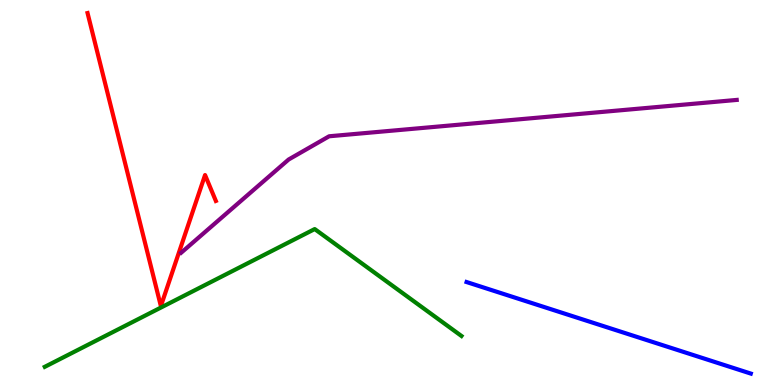[{'lines': ['blue', 'red'], 'intersections': []}, {'lines': ['green', 'red'], 'intersections': []}, {'lines': ['purple', 'red'], 'intersections': []}, {'lines': ['blue', 'green'], 'intersections': []}, {'lines': ['blue', 'purple'], 'intersections': []}, {'lines': ['green', 'purple'], 'intersections': []}]